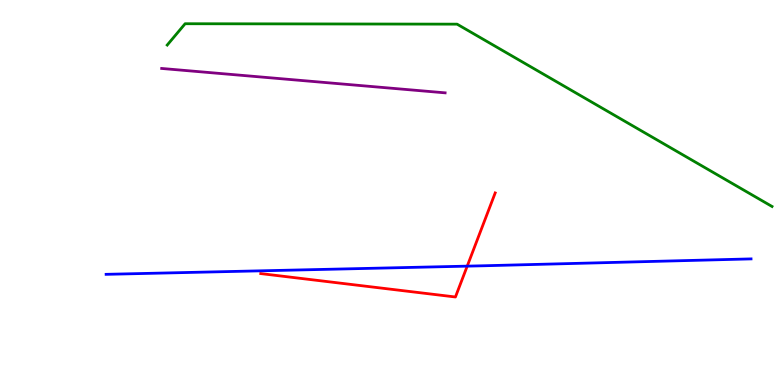[{'lines': ['blue', 'red'], 'intersections': [{'x': 6.03, 'y': 3.09}]}, {'lines': ['green', 'red'], 'intersections': []}, {'lines': ['purple', 'red'], 'intersections': []}, {'lines': ['blue', 'green'], 'intersections': []}, {'lines': ['blue', 'purple'], 'intersections': []}, {'lines': ['green', 'purple'], 'intersections': []}]